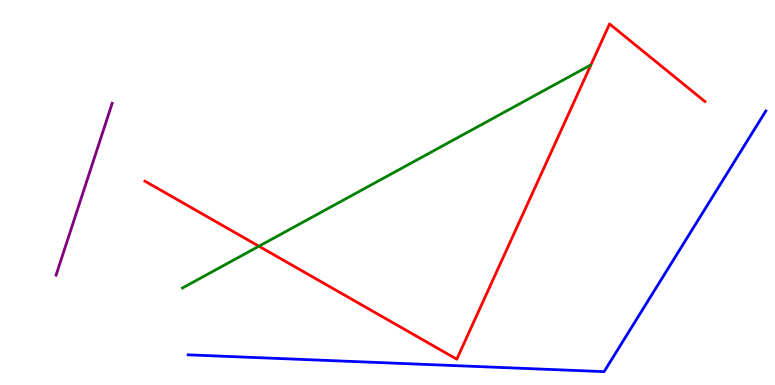[{'lines': ['blue', 'red'], 'intersections': []}, {'lines': ['green', 'red'], 'intersections': [{'x': 3.34, 'y': 3.6}]}, {'lines': ['purple', 'red'], 'intersections': []}, {'lines': ['blue', 'green'], 'intersections': []}, {'lines': ['blue', 'purple'], 'intersections': []}, {'lines': ['green', 'purple'], 'intersections': []}]